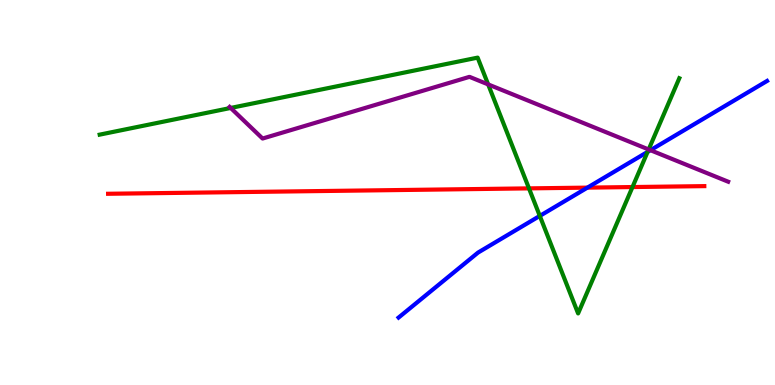[{'lines': ['blue', 'red'], 'intersections': [{'x': 7.58, 'y': 5.13}]}, {'lines': ['green', 'red'], 'intersections': [{'x': 6.83, 'y': 5.11}, {'x': 8.16, 'y': 5.14}]}, {'lines': ['purple', 'red'], 'intersections': []}, {'lines': ['blue', 'green'], 'intersections': [{'x': 6.97, 'y': 4.39}, {'x': 8.36, 'y': 6.06}]}, {'lines': ['blue', 'purple'], 'intersections': [{'x': 8.39, 'y': 6.1}]}, {'lines': ['green', 'purple'], 'intersections': [{'x': 2.98, 'y': 7.2}, {'x': 6.3, 'y': 7.81}, {'x': 8.37, 'y': 6.12}]}]